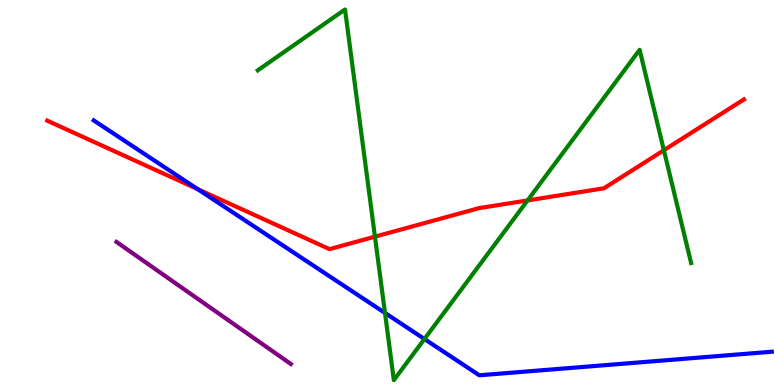[{'lines': ['blue', 'red'], 'intersections': [{'x': 2.55, 'y': 5.09}]}, {'lines': ['green', 'red'], 'intersections': [{'x': 4.84, 'y': 3.85}, {'x': 6.81, 'y': 4.79}, {'x': 8.57, 'y': 6.1}]}, {'lines': ['purple', 'red'], 'intersections': []}, {'lines': ['blue', 'green'], 'intersections': [{'x': 4.97, 'y': 1.87}, {'x': 5.48, 'y': 1.19}]}, {'lines': ['blue', 'purple'], 'intersections': []}, {'lines': ['green', 'purple'], 'intersections': []}]